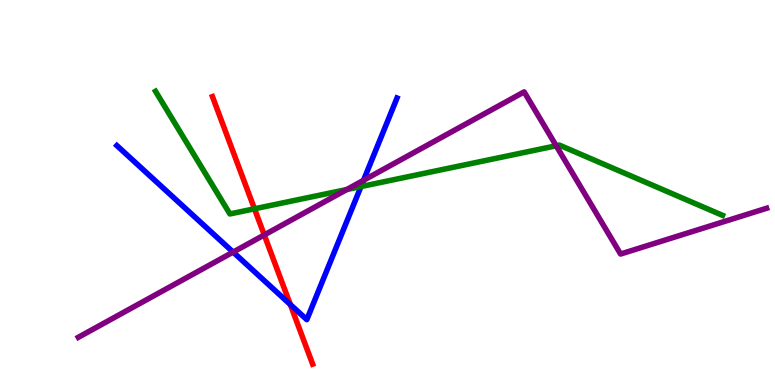[{'lines': ['blue', 'red'], 'intersections': [{'x': 3.75, 'y': 2.09}]}, {'lines': ['green', 'red'], 'intersections': [{'x': 3.28, 'y': 4.58}]}, {'lines': ['purple', 'red'], 'intersections': [{'x': 3.41, 'y': 3.9}]}, {'lines': ['blue', 'green'], 'intersections': [{'x': 4.66, 'y': 5.15}]}, {'lines': ['blue', 'purple'], 'intersections': [{'x': 3.01, 'y': 3.45}, {'x': 4.69, 'y': 5.32}]}, {'lines': ['green', 'purple'], 'intersections': [{'x': 4.47, 'y': 5.08}, {'x': 7.18, 'y': 6.21}]}]